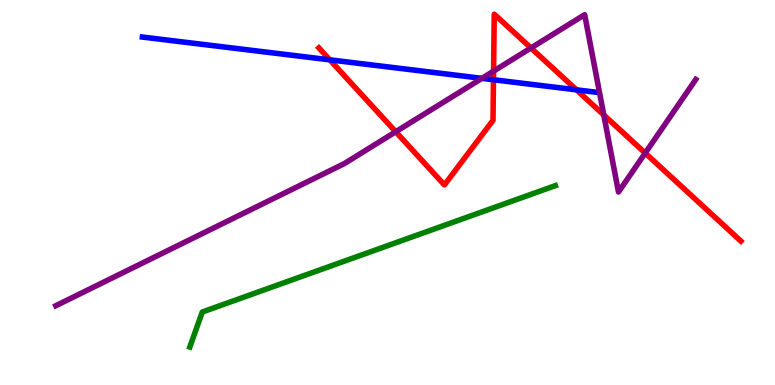[{'lines': ['blue', 'red'], 'intersections': [{'x': 4.26, 'y': 8.45}, {'x': 6.37, 'y': 7.93}, {'x': 7.44, 'y': 7.67}]}, {'lines': ['green', 'red'], 'intersections': []}, {'lines': ['purple', 'red'], 'intersections': [{'x': 5.11, 'y': 6.58}, {'x': 6.37, 'y': 8.15}, {'x': 6.85, 'y': 8.75}, {'x': 7.79, 'y': 7.01}, {'x': 8.33, 'y': 6.02}]}, {'lines': ['blue', 'green'], 'intersections': []}, {'lines': ['blue', 'purple'], 'intersections': [{'x': 6.22, 'y': 7.97}]}, {'lines': ['green', 'purple'], 'intersections': []}]